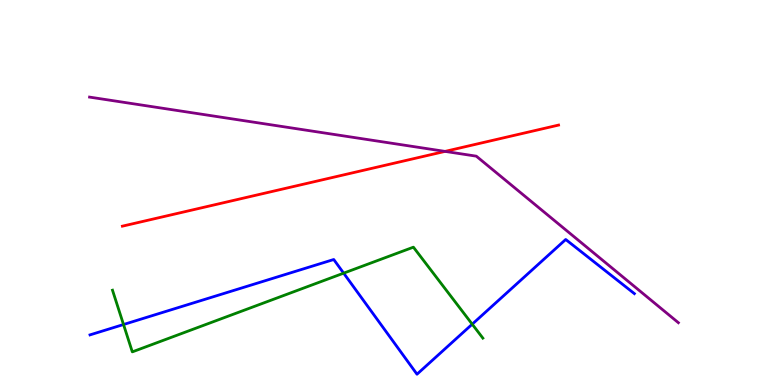[{'lines': ['blue', 'red'], 'intersections': []}, {'lines': ['green', 'red'], 'intersections': []}, {'lines': ['purple', 'red'], 'intersections': [{'x': 5.74, 'y': 6.07}]}, {'lines': ['blue', 'green'], 'intersections': [{'x': 1.59, 'y': 1.57}, {'x': 4.43, 'y': 2.9}, {'x': 6.09, 'y': 1.58}]}, {'lines': ['blue', 'purple'], 'intersections': []}, {'lines': ['green', 'purple'], 'intersections': []}]